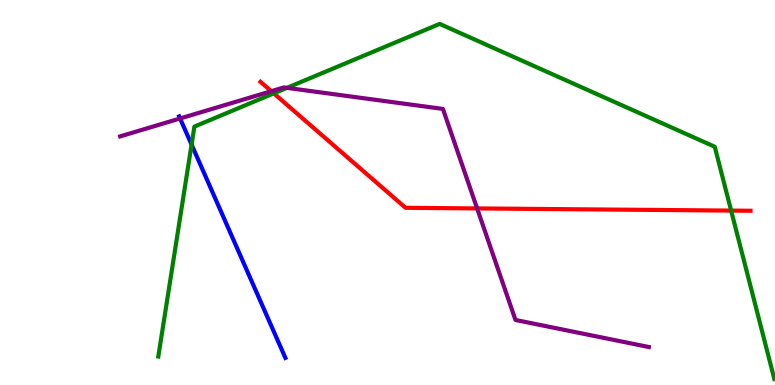[{'lines': ['blue', 'red'], 'intersections': []}, {'lines': ['green', 'red'], 'intersections': [{'x': 3.53, 'y': 7.58}, {'x': 9.43, 'y': 4.53}]}, {'lines': ['purple', 'red'], 'intersections': [{'x': 3.5, 'y': 7.63}, {'x': 6.16, 'y': 4.59}]}, {'lines': ['blue', 'green'], 'intersections': [{'x': 2.47, 'y': 6.24}]}, {'lines': ['blue', 'purple'], 'intersections': [{'x': 2.32, 'y': 6.92}]}, {'lines': ['green', 'purple'], 'intersections': [{'x': 3.7, 'y': 7.72}]}]